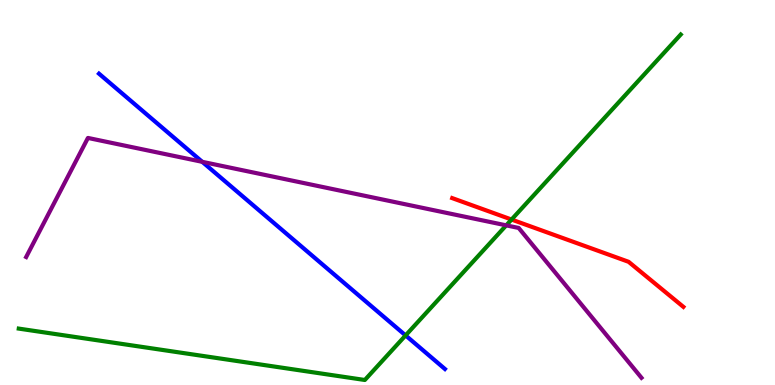[{'lines': ['blue', 'red'], 'intersections': []}, {'lines': ['green', 'red'], 'intersections': [{'x': 6.6, 'y': 4.3}]}, {'lines': ['purple', 'red'], 'intersections': []}, {'lines': ['blue', 'green'], 'intersections': [{'x': 5.23, 'y': 1.29}]}, {'lines': ['blue', 'purple'], 'intersections': [{'x': 2.61, 'y': 5.8}]}, {'lines': ['green', 'purple'], 'intersections': [{'x': 6.53, 'y': 4.15}]}]